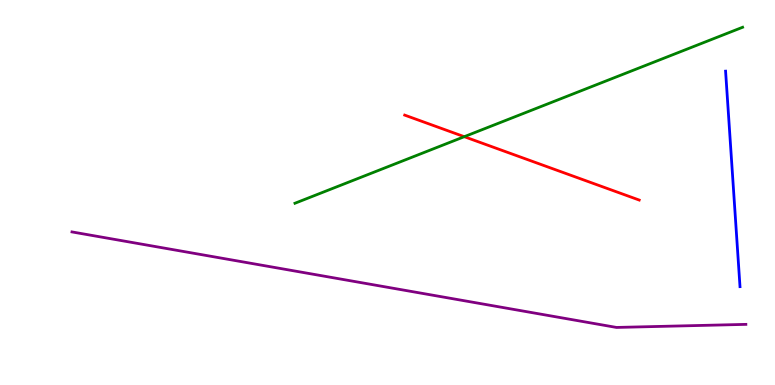[{'lines': ['blue', 'red'], 'intersections': []}, {'lines': ['green', 'red'], 'intersections': [{'x': 5.99, 'y': 6.45}]}, {'lines': ['purple', 'red'], 'intersections': []}, {'lines': ['blue', 'green'], 'intersections': []}, {'lines': ['blue', 'purple'], 'intersections': []}, {'lines': ['green', 'purple'], 'intersections': []}]